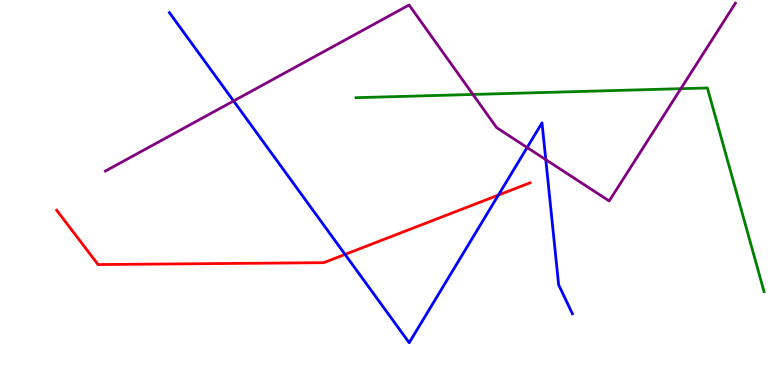[{'lines': ['blue', 'red'], 'intersections': [{'x': 4.45, 'y': 3.39}, {'x': 6.43, 'y': 4.93}]}, {'lines': ['green', 'red'], 'intersections': []}, {'lines': ['purple', 'red'], 'intersections': []}, {'lines': ['blue', 'green'], 'intersections': []}, {'lines': ['blue', 'purple'], 'intersections': [{'x': 3.01, 'y': 7.38}, {'x': 6.8, 'y': 6.17}, {'x': 7.04, 'y': 5.85}]}, {'lines': ['green', 'purple'], 'intersections': [{'x': 6.1, 'y': 7.55}, {'x': 8.79, 'y': 7.7}]}]